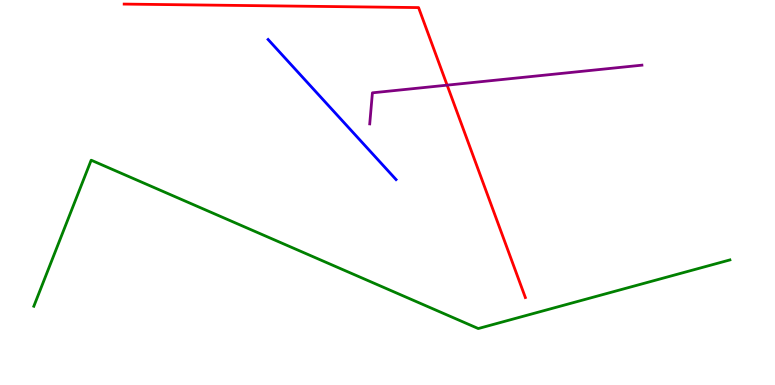[{'lines': ['blue', 'red'], 'intersections': []}, {'lines': ['green', 'red'], 'intersections': []}, {'lines': ['purple', 'red'], 'intersections': [{'x': 5.77, 'y': 7.79}]}, {'lines': ['blue', 'green'], 'intersections': []}, {'lines': ['blue', 'purple'], 'intersections': []}, {'lines': ['green', 'purple'], 'intersections': []}]